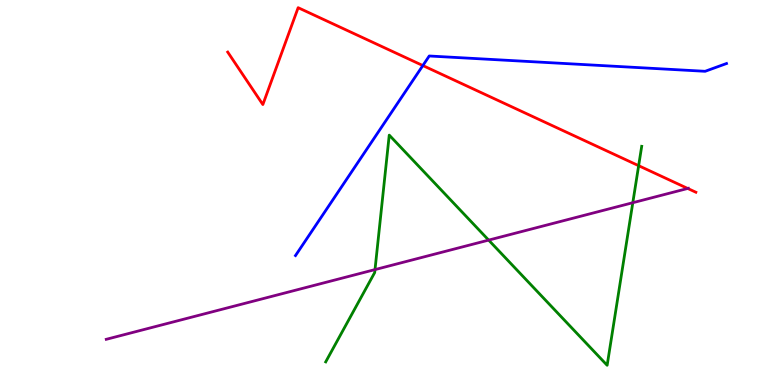[{'lines': ['blue', 'red'], 'intersections': [{'x': 5.46, 'y': 8.3}]}, {'lines': ['green', 'red'], 'intersections': [{'x': 8.24, 'y': 5.7}]}, {'lines': ['purple', 'red'], 'intersections': [{'x': 8.87, 'y': 5.1}]}, {'lines': ['blue', 'green'], 'intersections': []}, {'lines': ['blue', 'purple'], 'intersections': []}, {'lines': ['green', 'purple'], 'intersections': [{'x': 4.84, 'y': 3.0}, {'x': 6.31, 'y': 3.76}, {'x': 8.17, 'y': 4.73}]}]